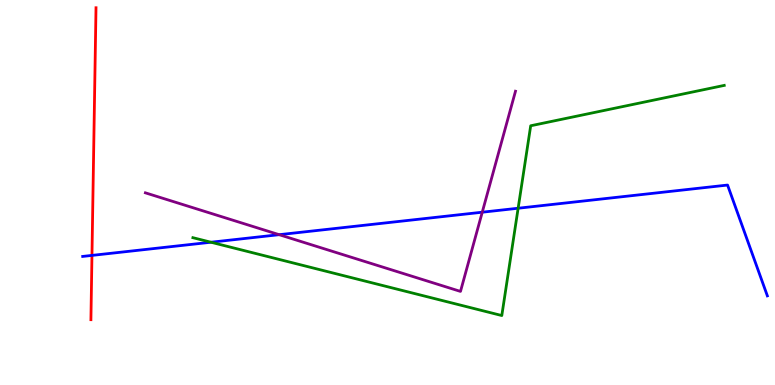[{'lines': ['blue', 'red'], 'intersections': [{'x': 1.19, 'y': 3.37}]}, {'lines': ['green', 'red'], 'intersections': []}, {'lines': ['purple', 'red'], 'intersections': []}, {'lines': ['blue', 'green'], 'intersections': [{'x': 2.72, 'y': 3.71}, {'x': 6.69, 'y': 4.59}]}, {'lines': ['blue', 'purple'], 'intersections': [{'x': 3.6, 'y': 3.9}, {'x': 6.22, 'y': 4.49}]}, {'lines': ['green', 'purple'], 'intersections': []}]